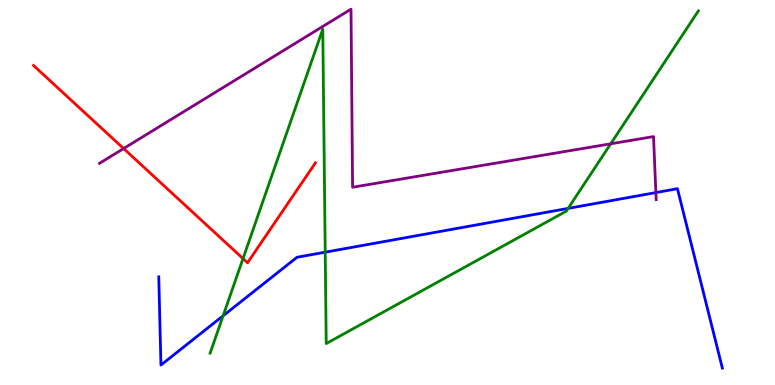[{'lines': ['blue', 'red'], 'intersections': []}, {'lines': ['green', 'red'], 'intersections': [{'x': 3.14, 'y': 3.28}]}, {'lines': ['purple', 'red'], 'intersections': [{'x': 1.6, 'y': 6.14}]}, {'lines': ['blue', 'green'], 'intersections': [{'x': 2.88, 'y': 1.8}, {'x': 4.2, 'y': 3.45}, {'x': 7.33, 'y': 4.59}]}, {'lines': ['blue', 'purple'], 'intersections': [{'x': 8.46, 'y': 5.0}]}, {'lines': ['green', 'purple'], 'intersections': [{'x': 7.88, 'y': 6.26}]}]